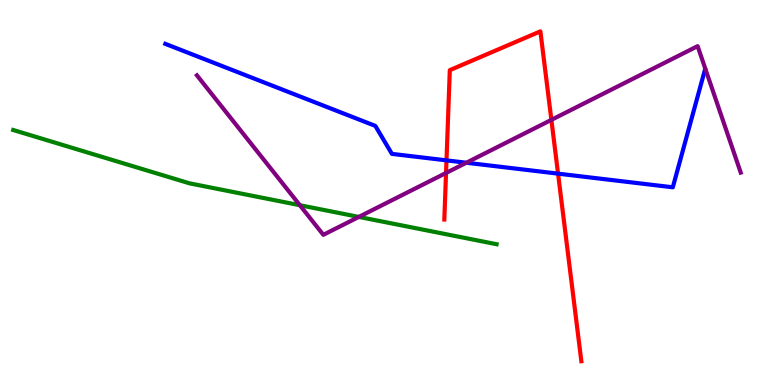[{'lines': ['blue', 'red'], 'intersections': [{'x': 5.76, 'y': 5.83}, {'x': 7.2, 'y': 5.49}]}, {'lines': ['green', 'red'], 'intersections': []}, {'lines': ['purple', 'red'], 'intersections': [{'x': 5.76, 'y': 5.51}, {'x': 7.11, 'y': 6.89}]}, {'lines': ['blue', 'green'], 'intersections': []}, {'lines': ['blue', 'purple'], 'intersections': [{'x': 6.02, 'y': 5.77}]}, {'lines': ['green', 'purple'], 'intersections': [{'x': 3.87, 'y': 4.67}, {'x': 4.63, 'y': 4.37}]}]